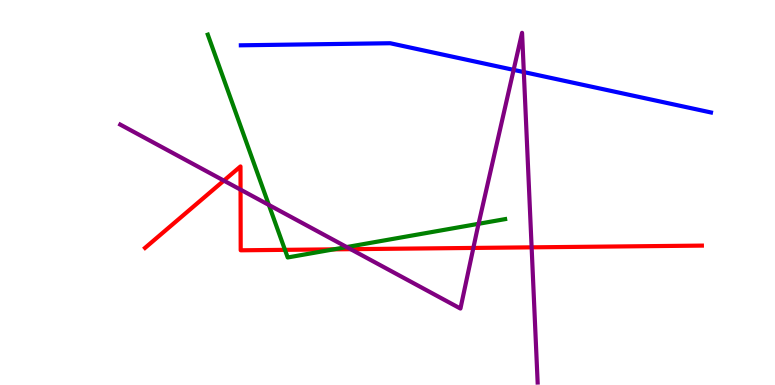[{'lines': ['blue', 'red'], 'intersections': []}, {'lines': ['green', 'red'], 'intersections': [{'x': 3.68, 'y': 3.51}, {'x': 4.31, 'y': 3.52}]}, {'lines': ['purple', 'red'], 'intersections': [{'x': 2.89, 'y': 5.31}, {'x': 3.1, 'y': 5.07}, {'x': 4.52, 'y': 3.53}, {'x': 6.11, 'y': 3.56}, {'x': 6.86, 'y': 3.58}]}, {'lines': ['blue', 'green'], 'intersections': []}, {'lines': ['blue', 'purple'], 'intersections': [{'x': 6.63, 'y': 8.19}, {'x': 6.76, 'y': 8.13}]}, {'lines': ['green', 'purple'], 'intersections': [{'x': 3.47, 'y': 4.68}, {'x': 4.47, 'y': 3.58}, {'x': 6.18, 'y': 4.19}]}]